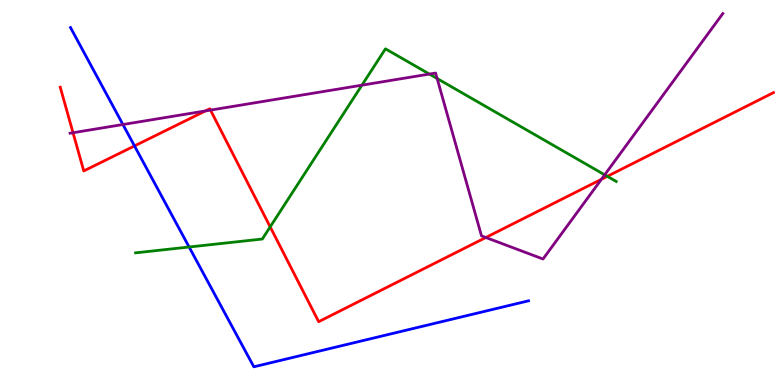[{'lines': ['blue', 'red'], 'intersections': [{'x': 1.74, 'y': 6.21}]}, {'lines': ['green', 'red'], 'intersections': [{'x': 3.49, 'y': 4.11}, {'x': 7.84, 'y': 5.42}]}, {'lines': ['purple', 'red'], 'intersections': [{'x': 0.942, 'y': 6.55}, {'x': 2.65, 'y': 7.12}, {'x': 2.72, 'y': 7.14}, {'x': 6.27, 'y': 3.83}, {'x': 7.76, 'y': 5.34}]}, {'lines': ['blue', 'green'], 'intersections': [{'x': 2.44, 'y': 3.58}]}, {'lines': ['blue', 'purple'], 'intersections': [{'x': 1.59, 'y': 6.77}]}, {'lines': ['green', 'purple'], 'intersections': [{'x': 4.67, 'y': 7.79}, {'x': 5.54, 'y': 8.08}, {'x': 5.64, 'y': 7.96}, {'x': 7.8, 'y': 5.46}]}]